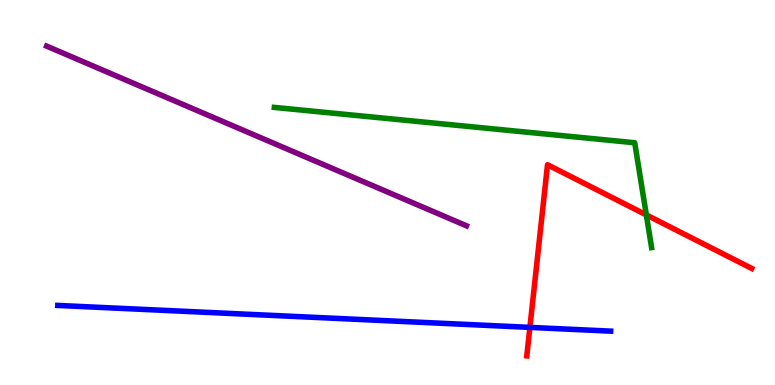[{'lines': ['blue', 'red'], 'intersections': [{'x': 6.84, 'y': 1.5}]}, {'lines': ['green', 'red'], 'intersections': [{'x': 8.34, 'y': 4.42}]}, {'lines': ['purple', 'red'], 'intersections': []}, {'lines': ['blue', 'green'], 'intersections': []}, {'lines': ['blue', 'purple'], 'intersections': []}, {'lines': ['green', 'purple'], 'intersections': []}]